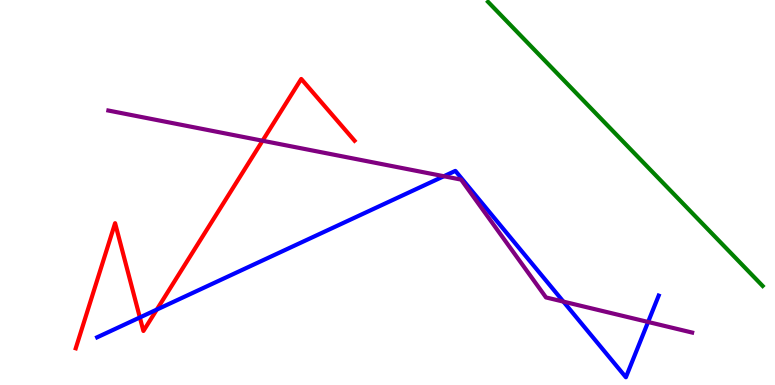[{'lines': ['blue', 'red'], 'intersections': [{'x': 1.8, 'y': 1.75}, {'x': 2.02, 'y': 1.96}]}, {'lines': ['green', 'red'], 'intersections': []}, {'lines': ['purple', 'red'], 'intersections': [{'x': 3.39, 'y': 6.34}]}, {'lines': ['blue', 'green'], 'intersections': []}, {'lines': ['blue', 'purple'], 'intersections': [{'x': 5.73, 'y': 5.42}, {'x': 7.27, 'y': 2.17}, {'x': 8.36, 'y': 1.64}]}, {'lines': ['green', 'purple'], 'intersections': []}]